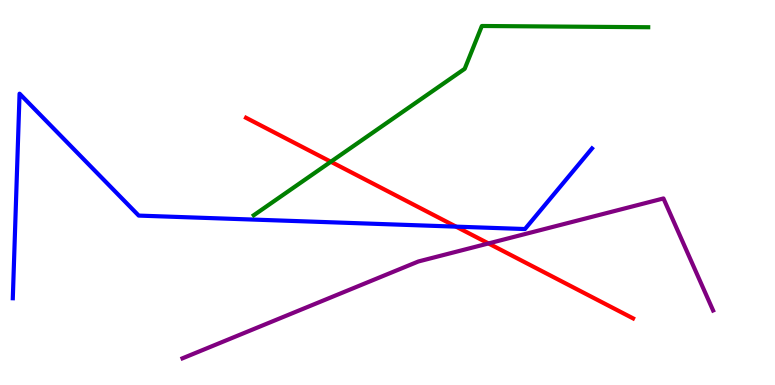[{'lines': ['blue', 'red'], 'intersections': [{'x': 5.88, 'y': 4.11}]}, {'lines': ['green', 'red'], 'intersections': [{'x': 4.27, 'y': 5.8}]}, {'lines': ['purple', 'red'], 'intersections': [{'x': 6.3, 'y': 3.68}]}, {'lines': ['blue', 'green'], 'intersections': []}, {'lines': ['blue', 'purple'], 'intersections': []}, {'lines': ['green', 'purple'], 'intersections': []}]